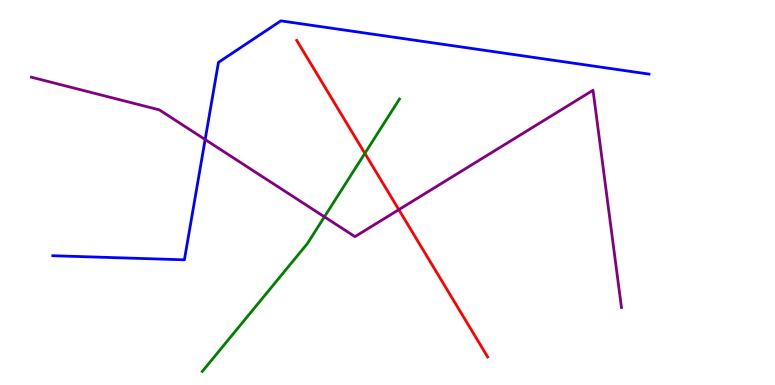[{'lines': ['blue', 'red'], 'intersections': []}, {'lines': ['green', 'red'], 'intersections': [{'x': 4.71, 'y': 6.02}]}, {'lines': ['purple', 'red'], 'intersections': [{'x': 5.15, 'y': 4.55}]}, {'lines': ['blue', 'green'], 'intersections': []}, {'lines': ['blue', 'purple'], 'intersections': [{'x': 2.65, 'y': 6.38}]}, {'lines': ['green', 'purple'], 'intersections': [{'x': 4.19, 'y': 4.37}]}]